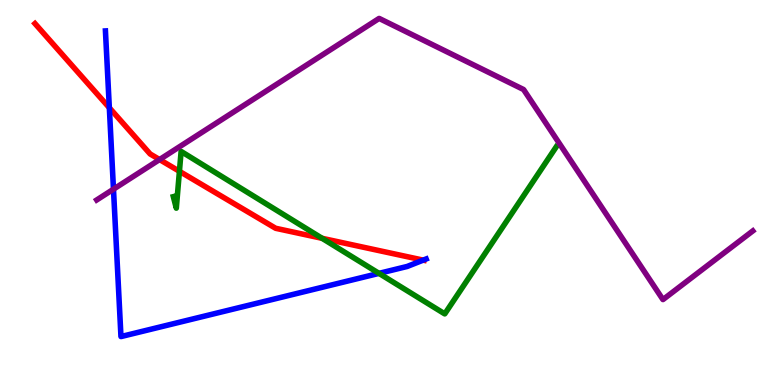[{'lines': ['blue', 'red'], 'intersections': [{'x': 1.41, 'y': 7.2}, {'x': 5.46, 'y': 3.24}]}, {'lines': ['green', 'red'], 'intersections': [{'x': 2.32, 'y': 5.55}, {'x': 4.16, 'y': 3.81}]}, {'lines': ['purple', 'red'], 'intersections': [{'x': 2.06, 'y': 5.86}]}, {'lines': ['blue', 'green'], 'intersections': [{'x': 4.89, 'y': 2.9}]}, {'lines': ['blue', 'purple'], 'intersections': [{'x': 1.46, 'y': 5.09}]}, {'lines': ['green', 'purple'], 'intersections': []}]